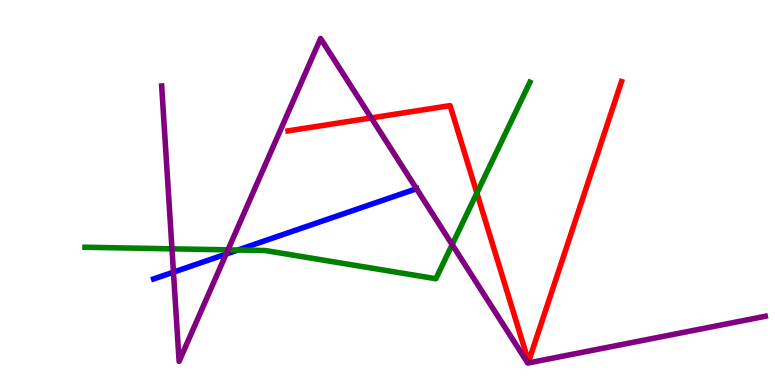[{'lines': ['blue', 'red'], 'intersections': []}, {'lines': ['green', 'red'], 'intersections': [{'x': 6.15, 'y': 4.99}]}, {'lines': ['purple', 'red'], 'intersections': [{'x': 4.79, 'y': 6.94}]}, {'lines': ['blue', 'green'], 'intersections': [{'x': 3.07, 'y': 3.51}]}, {'lines': ['blue', 'purple'], 'intersections': [{'x': 2.24, 'y': 2.93}, {'x': 2.92, 'y': 3.4}, {'x': 5.37, 'y': 5.1}]}, {'lines': ['green', 'purple'], 'intersections': [{'x': 2.22, 'y': 3.54}, {'x': 2.94, 'y': 3.51}, {'x': 5.83, 'y': 3.65}]}]